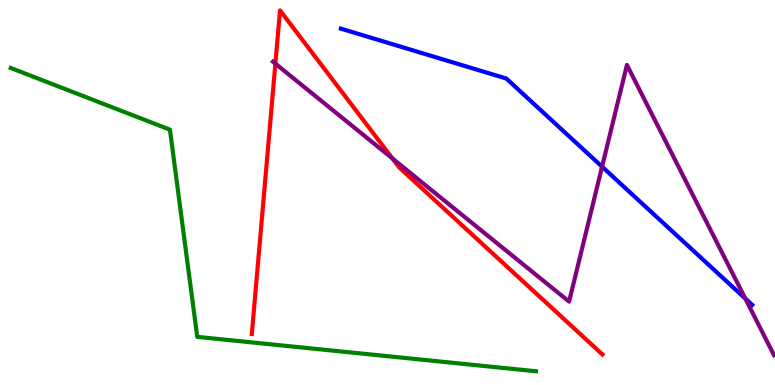[{'lines': ['blue', 'red'], 'intersections': []}, {'lines': ['green', 'red'], 'intersections': []}, {'lines': ['purple', 'red'], 'intersections': [{'x': 3.55, 'y': 8.35}, {'x': 5.06, 'y': 5.88}]}, {'lines': ['blue', 'green'], 'intersections': []}, {'lines': ['blue', 'purple'], 'intersections': [{'x': 7.77, 'y': 5.67}, {'x': 9.62, 'y': 2.25}]}, {'lines': ['green', 'purple'], 'intersections': []}]